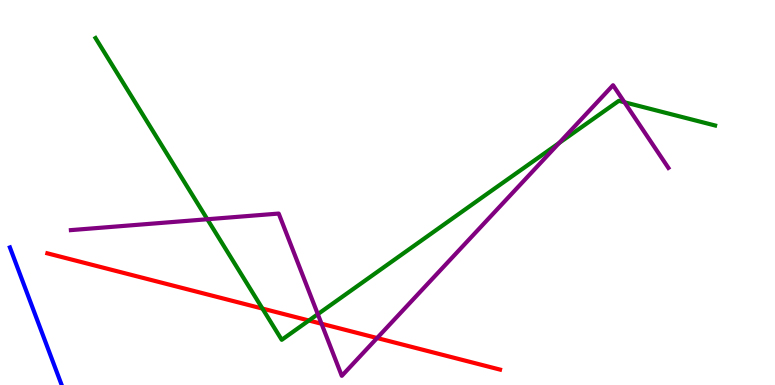[{'lines': ['blue', 'red'], 'intersections': []}, {'lines': ['green', 'red'], 'intersections': [{'x': 3.39, 'y': 1.99}, {'x': 3.99, 'y': 1.68}]}, {'lines': ['purple', 'red'], 'intersections': [{'x': 4.15, 'y': 1.59}, {'x': 4.87, 'y': 1.22}]}, {'lines': ['blue', 'green'], 'intersections': []}, {'lines': ['blue', 'purple'], 'intersections': []}, {'lines': ['green', 'purple'], 'intersections': [{'x': 2.68, 'y': 4.31}, {'x': 4.1, 'y': 1.84}, {'x': 7.21, 'y': 6.29}, {'x': 8.06, 'y': 7.34}]}]